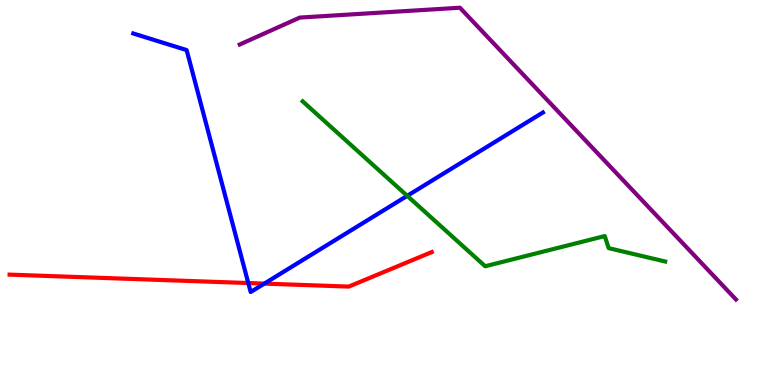[{'lines': ['blue', 'red'], 'intersections': [{'x': 3.2, 'y': 2.65}, {'x': 3.41, 'y': 2.63}]}, {'lines': ['green', 'red'], 'intersections': []}, {'lines': ['purple', 'red'], 'intersections': []}, {'lines': ['blue', 'green'], 'intersections': [{'x': 5.25, 'y': 4.91}]}, {'lines': ['blue', 'purple'], 'intersections': []}, {'lines': ['green', 'purple'], 'intersections': []}]